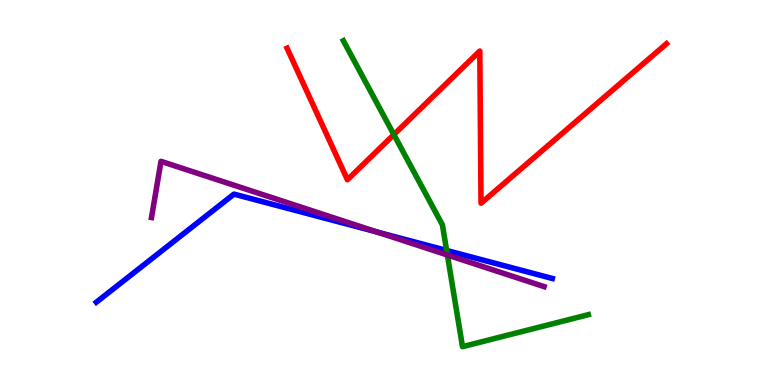[{'lines': ['blue', 'red'], 'intersections': []}, {'lines': ['green', 'red'], 'intersections': [{'x': 5.08, 'y': 6.5}]}, {'lines': ['purple', 'red'], 'intersections': []}, {'lines': ['blue', 'green'], 'intersections': [{'x': 5.76, 'y': 3.49}]}, {'lines': ['blue', 'purple'], 'intersections': [{'x': 4.87, 'y': 3.97}]}, {'lines': ['green', 'purple'], 'intersections': [{'x': 5.77, 'y': 3.38}]}]